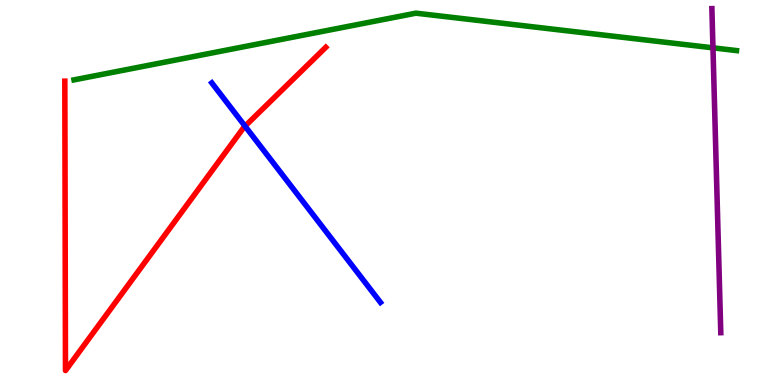[{'lines': ['blue', 'red'], 'intersections': [{'x': 3.16, 'y': 6.72}]}, {'lines': ['green', 'red'], 'intersections': []}, {'lines': ['purple', 'red'], 'intersections': []}, {'lines': ['blue', 'green'], 'intersections': []}, {'lines': ['blue', 'purple'], 'intersections': []}, {'lines': ['green', 'purple'], 'intersections': [{'x': 9.2, 'y': 8.76}]}]